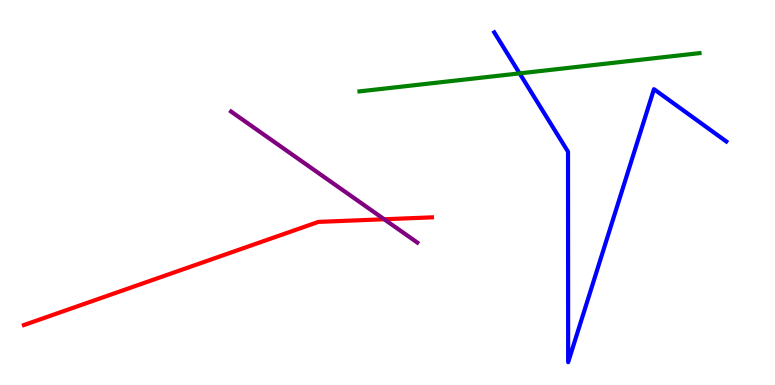[{'lines': ['blue', 'red'], 'intersections': []}, {'lines': ['green', 'red'], 'intersections': []}, {'lines': ['purple', 'red'], 'intersections': [{'x': 4.96, 'y': 4.3}]}, {'lines': ['blue', 'green'], 'intersections': [{'x': 6.7, 'y': 8.09}]}, {'lines': ['blue', 'purple'], 'intersections': []}, {'lines': ['green', 'purple'], 'intersections': []}]